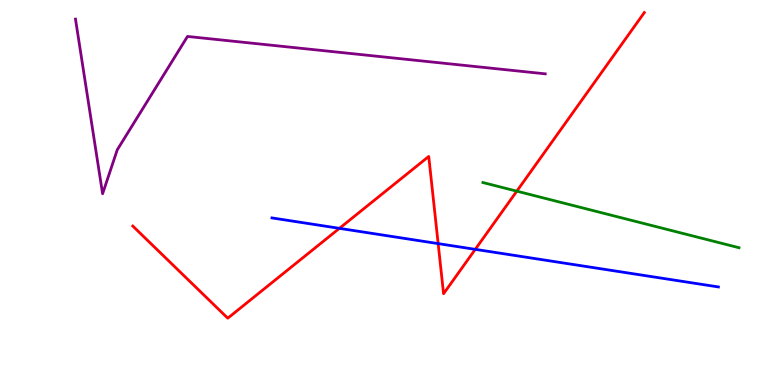[{'lines': ['blue', 'red'], 'intersections': [{'x': 4.38, 'y': 4.07}, {'x': 5.65, 'y': 3.67}, {'x': 6.13, 'y': 3.52}]}, {'lines': ['green', 'red'], 'intersections': [{'x': 6.67, 'y': 5.03}]}, {'lines': ['purple', 'red'], 'intersections': []}, {'lines': ['blue', 'green'], 'intersections': []}, {'lines': ['blue', 'purple'], 'intersections': []}, {'lines': ['green', 'purple'], 'intersections': []}]